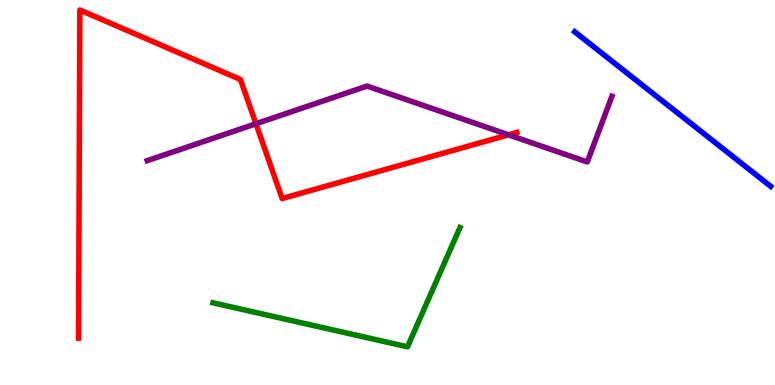[{'lines': ['blue', 'red'], 'intersections': []}, {'lines': ['green', 'red'], 'intersections': []}, {'lines': ['purple', 'red'], 'intersections': [{'x': 3.3, 'y': 6.79}, {'x': 6.56, 'y': 6.5}]}, {'lines': ['blue', 'green'], 'intersections': []}, {'lines': ['blue', 'purple'], 'intersections': []}, {'lines': ['green', 'purple'], 'intersections': []}]